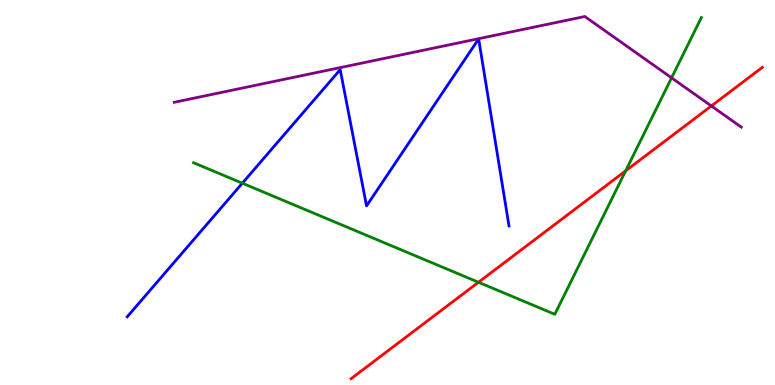[{'lines': ['blue', 'red'], 'intersections': []}, {'lines': ['green', 'red'], 'intersections': [{'x': 6.17, 'y': 2.67}, {'x': 8.07, 'y': 5.56}]}, {'lines': ['purple', 'red'], 'intersections': [{'x': 9.18, 'y': 7.25}]}, {'lines': ['blue', 'green'], 'intersections': [{'x': 3.13, 'y': 5.24}]}, {'lines': ['blue', 'purple'], 'intersections': []}, {'lines': ['green', 'purple'], 'intersections': [{'x': 8.67, 'y': 7.98}]}]